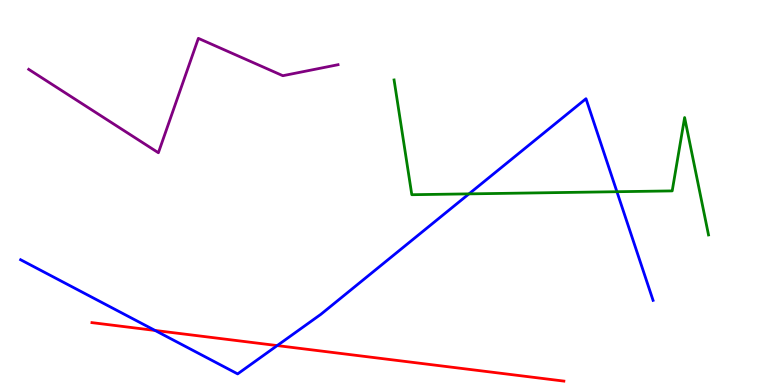[{'lines': ['blue', 'red'], 'intersections': [{'x': 2.0, 'y': 1.42}, {'x': 3.58, 'y': 1.02}]}, {'lines': ['green', 'red'], 'intersections': []}, {'lines': ['purple', 'red'], 'intersections': []}, {'lines': ['blue', 'green'], 'intersections': [{'x': 6.05, 'y': 4.96}, {'x': 7.96, 'y': 5.02}]}, {'lines': ['blue', 'purple'], 'intersections': []}, {'lines': ['green', 'purple'], 'intersections': []}]